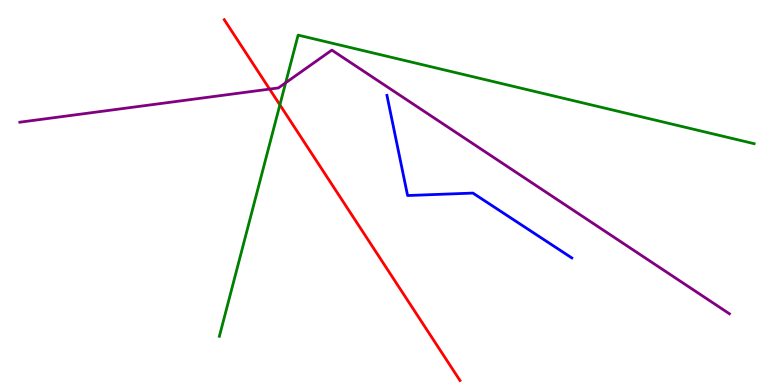[{'lines': ['blue', 'red'], 'intersections': []}, {'lines': ['green', 'red'], 'intersections': [{'x': 3.61, 'y': 7.28}]}, {'lines': ['purple', 'red'], 'intersections': [{'x': 3.48, 'y': 7.69}]}, {'lines': ['blue', 'green'], 'intersections': []}, {'lines': ['blue', 'purple'], 'intersections': []}, {'lines': ['green', 'purple'], 'intersections': [{'x': 3.69, 'y': 7.85}]}]